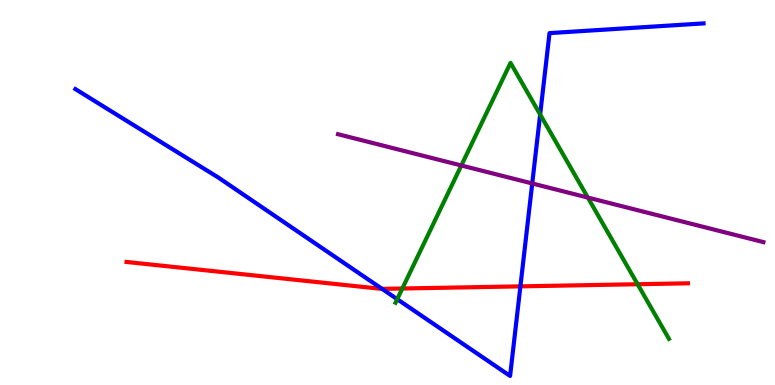[{'lines': ['blue', 'red'], 'intersections': [{'x': 4.93, 'y': 2.5}, {'x': 6.71, 'y': 2.56}]}, {'lines': ['green', 'red'], 'intersections': [{'x': 5.19, 'y': 2.51}, {'x': 8.23, 'y': 2.62}]}, {'lines': ['purple', 'red'], 'intersections': []}, {'lines': ['blue', 'green'], 'intersections': [{'x': 5.13, 'y': 2.23}, {'x': 6.97, 'y': 7.03}]}, {'lines': ['blue', 'purple'], 'intersections': [{'x': 6.87, 'y': 5.23}]}, {'lines': ['green', 'purple'], 'intersections': [{'x': 5.95, 'y': 5.7}, {'x': 7.59, 'y': 4.87}]}]